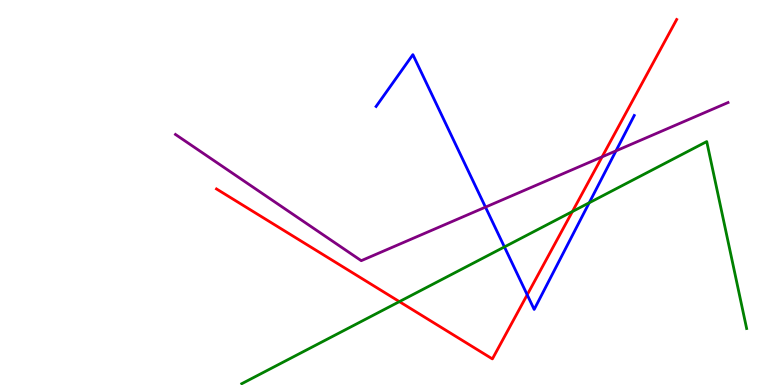[{'lines': ['blue', 'red'], 'intersections': [{'x': 6.8, 'y': 2.34}]}, {'lines': ['green', 'red'], 'intersections': [{'x': 5.15, 'y': 2.17}, {'x': 7.39, 'y': 4.51}]}, {'lines': ['purple', 'red'], 'intersections': [{'x': 7.77, 'y': 5.93}]}, {'lines': ['blue', 'green'], 'intersections': [{'x': 6.51, 'y': 3.59}, {'x': 7.6, 'y': 4.73}]}, {'lines': ['blue', 'purple'], 'intersections': [{'x': 6.26, 'y': 4.62}, {'x': 7.95, 'y': 6.08}]}, {'lines': ['green', 'purple'], 'intersections': []}]